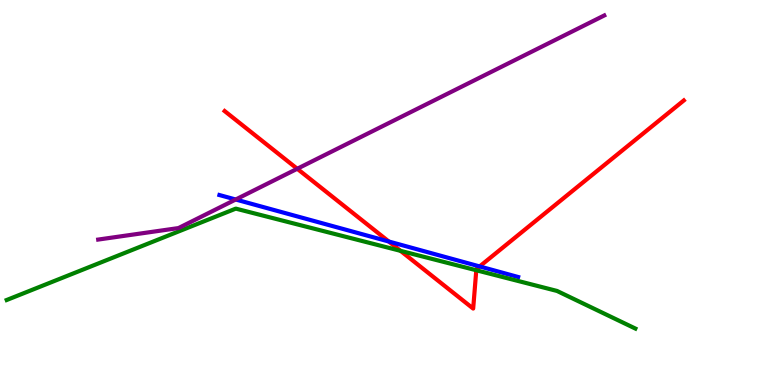[{'lines': ['blue', 'red'], 'intersections': [{'x': 5.02, 'y': 3.73}, {'x': 6.19, 'y': 3.08}]}, {'lines': ['green', 'red'], 'intersections': [{'x': 5.17, 'y': 3.48}, {'x': 6.15, 'y': 2.98}]}, {'lines': ['purple', 'red'], 'intersections': [{'x': 3.84, 'y': 5.62}]}, {'lines': ['blue', 'green'], 'intersections': []}, {'lines': ['blue', 'purple'], 'intersections': [{'x': 3.04, 'y': 4.82}]}, {'lines': ['green', 'purple'], 'intersections': []}]